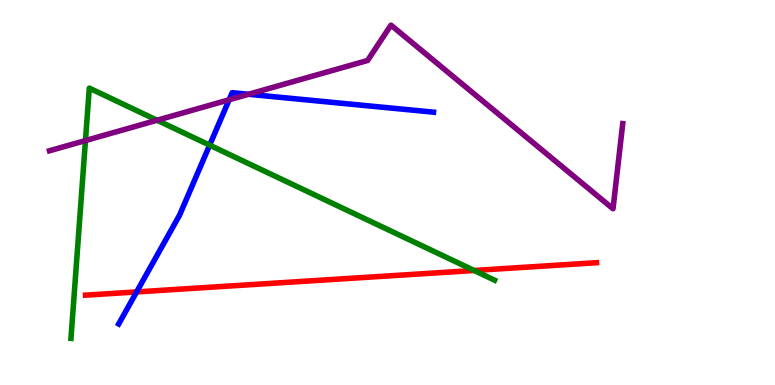[{'lines': ['blue', 'red'], 'intersections': [{'x': 1.76, 'y': 2.42}]}, {'lines': ['green', 'red'], 'intersections': [{'x': 6.12, 'y': 2.97}]}, {'lines': ['purple', 'red'], 'intersections': []}, {'lines': ['blue', 'green'], 'intersections': [{'x': 2.71, 'y': 6.23}]}, {'lines': ['blue', 'purple'], 'intersections': [{'x': 2.96, 'y': 7.41}, {'x': 3.21, 'y': 7.55}]}, {'lines': ['green', 'purple'], 'intersections': [{'x': 1.1, 'y': 6.35}, {'x': 2.03, 'y': 6.88}]}]